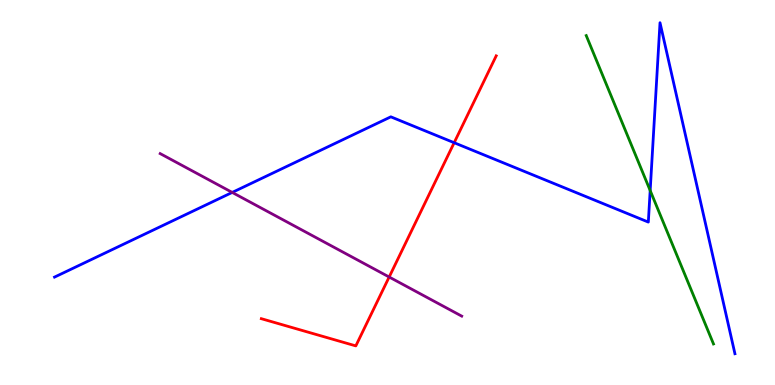[{'lines': ['blue', 'red'], 'intersections': [{'x': 5.86, 'y': 6.29}]}, {'lines': ['green', 'red'], 'intersections': []}, {'lines': ['purple', 'red'], 'intersections': [{'x': 5.02, 'y': 2.8}]}, {'lines': ['blue', 'green'], 'intersections': [{'x': 8.39, 'y': 5.05}]}, {'lines': ['blue', 'purple'], 'intersections': [{'x': 3.0, 'y': 5.0}]}, {'lines': ['green', 'purple'], 'intersections': []}]